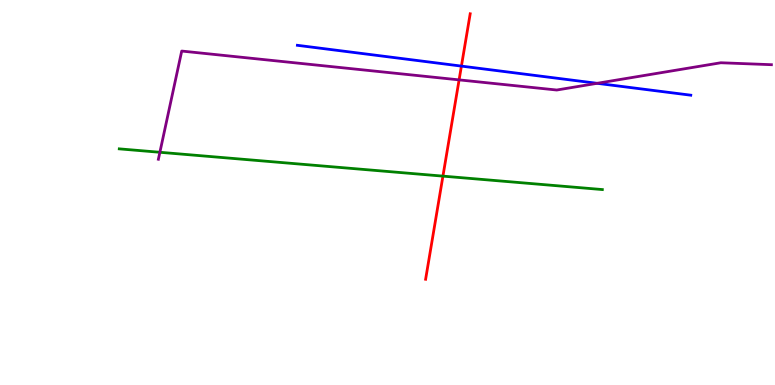[{'lines': ['blue', 'red'], 'intersections': [{'x': 5.95, 'y': 8.28}]}, {'lines': ['green', 'red'], 'intersections': [{'x': 5.72, 'y': 5.43}]}, {'lines': ['purple', 'red'], 'intersections': [{'x': 5.92, 'y': 7.93}]}, {'lines': ['blue', 'green'], 'intersections': []}, {'lines': ['blue', 'purple'], 'intersections': [{'x': 7.7, 'y': 7.84}]}, {'lines': ['green', 'purple'], 'intersections': [{'x': 2.06, 'y': 6.04}]}]